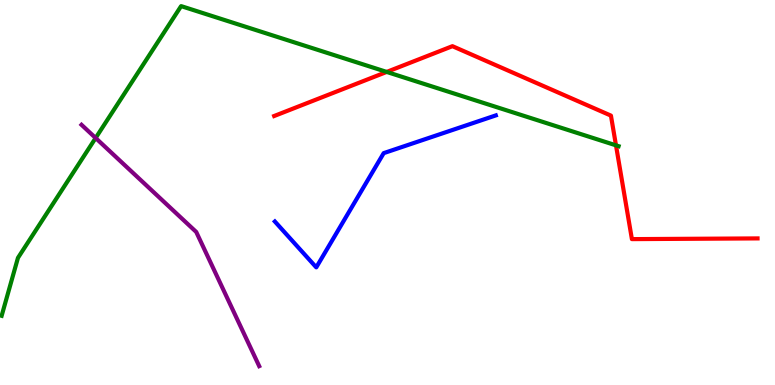[{'lines': ['blue', 'red'], 'intersections': []}, {'lines': ['green', 'red'], 'intersections': [{'x': 4.99, 'y': 8.13}, {'x': 7.95, 'y': 6.22}]}, {'lines': ['purple', 'red'], 'intersections': []}, {'lines': ['blue', 'green'], 'intersections': []}, {'lines': ['blue', 'purple'], 'intersections': []}, {'lines': ['green', 'purple'], 'intersections': [{'x': 1.23, 'y': 6.42}]}]